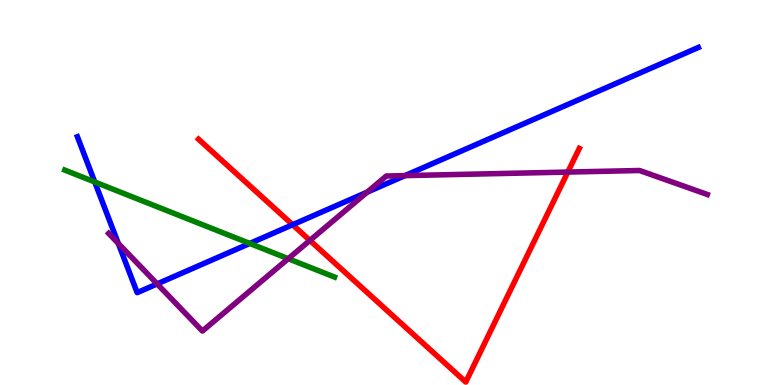[{'lines': ['blue', 'red'], 'intersections': [{'x': 3.78, 'y': 4.16}]}, {'lines': ['green', 'red'], 'intersections': []}, {'lines': ['purple', 'red'], 'intersections': [{'x': 4.0, 'y': 3.76}, {'x': 7.33, 'y': 5.53}]}, {'lines': ['blue', 'green'], 'intersections': [{'x': 1.22, 'y': 5.27}, {'x': 3.22, 'y': 3.68}]}, {'lines': ['blue', 'purple'], 'intersections': [{'x': 1.53, 'y': 3.68}, {'x': 2.03, 'y': 2.63}, {'x': 4.74, 'y': 5.01}, {'x': 5.23, 'y': 5.44}]}, {'lines': ['green', 'purple'], 'intersections': [{'x': 3.72, 'y': 3.28}]}]